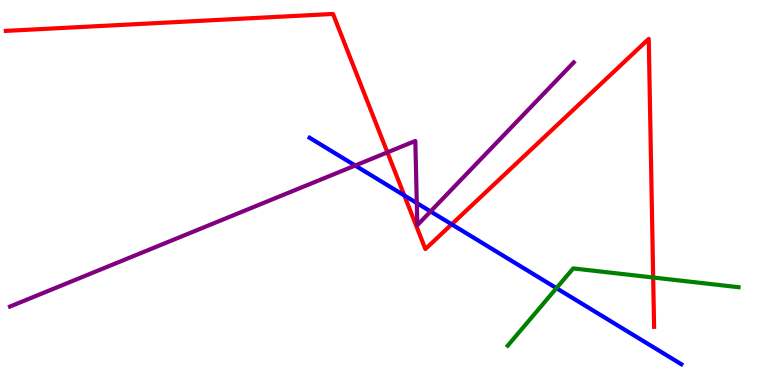[{'lines': ['blue', 'red'], 'intersections': [{'x': 5.22, 'y': 4.92}, {'x': 5.83, 'y': 4.17}]}, {'lines': ['green', 'red'], 'intersections': [{'x': 8.43, 'y': 2.79}]}, {'lines': ['purple', 'red'], 'intersections': [{'x': 5.0, 'y': 6.04}]}, {'lines': ['blue', 'green'], 'intersections': [{'x': 7.18, 'y': 2.52}]}, {'lines': ['blue', 'purple'], 'intersections': [{'x': 4.58, 'y': 5.7}, {'x': 5.38, 'y': 4.73}, {'x': 5.56, 'y': 4.51}]}, {'lines': ['green', 'purple'], 'intersections': []}]